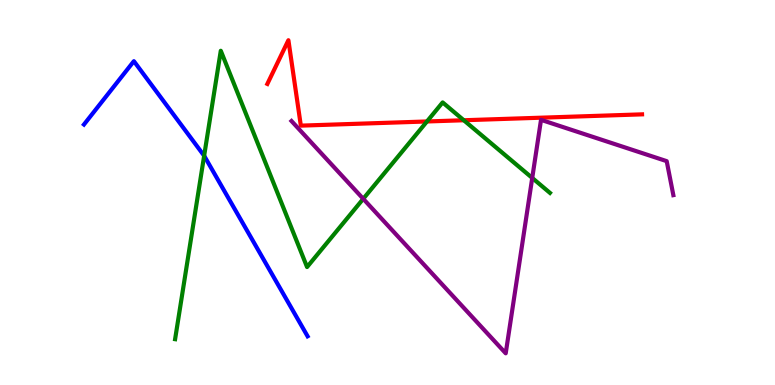[{'lines': ['blue', 'red'], 'intersections': []}, {'lines': ['green', 'red'], 'intersections': [{'x': 5.51, 'y': 6.85}, {'x': 5.98, 'y': 6.88}]}, {'lines': ['purple', 'red'], 'intersections': []}, {'lines': ['blue', 'green'], 'intersections': [{'x': 2.63, 'y': 5.95}]}, {'lines': ['blue', 'purple'], 'intersections': []}, {'lines': ['green', 'purple'], 'intersections': [{'x': 4.69, 'y': 4.84}, {'x': 6.87, 'y': 5.38}]}]